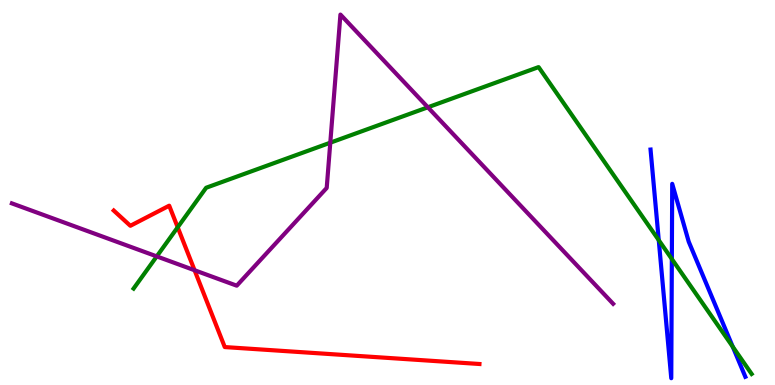[{'lines': ['blue', 'red'], 'intersections': []}, {'lines': ['green', 'red'], 'intersections': [{'x': 2.29, 'y': 4.1}]}, {'lines': ['purple', 'red'], 'intersections': [{'x': 2.51, 'y': 2.98}]}, {'lines': ['blue', 'green'], 'intersections': [{'x': 8.5, 'y': 3.76}, {'x': 8.67, 'y': 3.27}, {'x': 9.45, 'y': 0.994}]}, {'lines': ['blue', 'purple'], 'intersections': []}, {'lines': ['green', 'purple'], 'intersections': [{'x': 2.02, 'y': 3.34}, {'x': 4.26, 'y': 6.29}, {'x': 5.52, 'y': 7.21}]}]